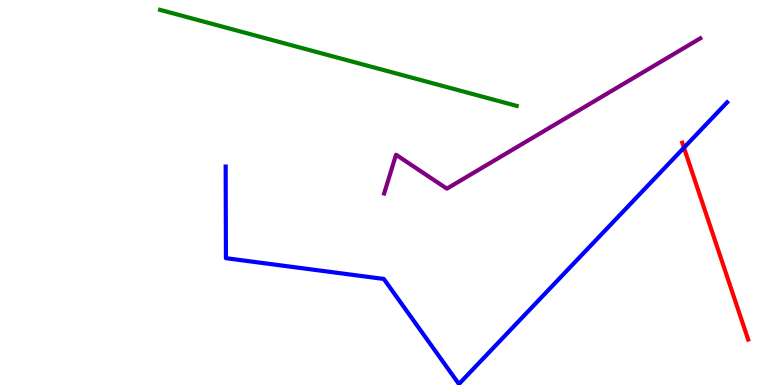[{'lines': ['blue', 'red'], 'intersections': [{'x': 8.83, 'y': 6.16}]}, {'lines': ['green', 'red'], 'intersections': []}, {'lines': ['purple', 'red'], 'intersections': []}, {'lines': ['blue', 'green'], 'intersections': []}, {'lines': ['blue', 'purple'], 'intersections': []}, {'lines': ['green', 'purple'], 'intersections': []}]